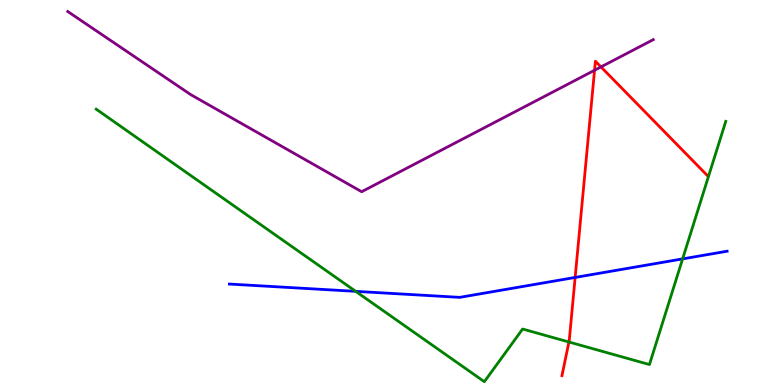[{'lines': ['blue', 'red'], 'intersections': [{'x': 7.42, 'y': 2.79}]}, {'lines': ['green', 'red'], 'intersections': [{'x': 7.34, 'y': 1.12}]}, {'lines': ['purple', 'red'], 'intersections': [{'x': 7.67, 'y': 8.17}, {'x': 7.75, 'y': 8.26}]}, {'lines': ['blue', 'green'], 'intersections': [{'x': 4.59, 'y': 2.43}, {'x': 8.81, 'y': 3.28}]}, {'lines': ['blue', 'purple'], 'intersections': []}, {'lines': ['green', 'purple'], 'intersections': []}]